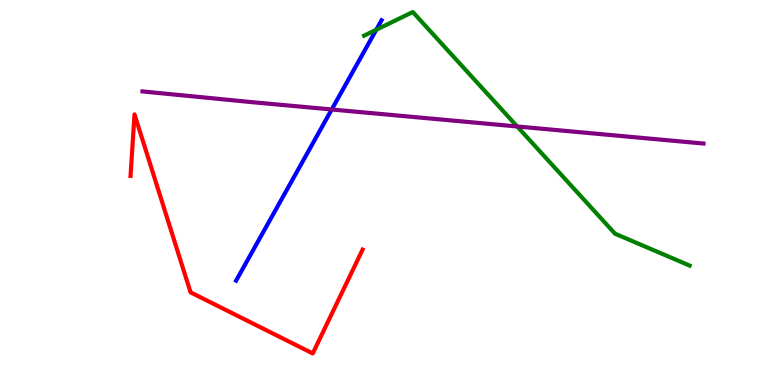[{'lines': ['blue', 'red'], 'intersections': []}, {'lines': ['green', 'red'], 'intersections': []}, {'lines': ['purple', 'red'], 'intersections': []}, {'lines': ['blue', 'green'], 'intersections': [{'x': 4.85, 'y': 9.23}]}, {'lines': ['blue', 'purple'], 'intersections': [{'x': 4.28, 'y': 7.16}]}, {'lines': ['green', 'purple'], 'intersections': [{'x': 6.67, 'y': 6.71}]}]